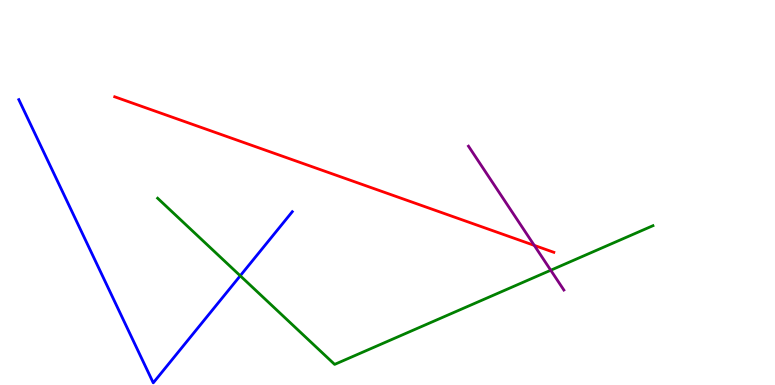[{'lines': ['blue', 'red'], 'intersections': []}, {'lines': ['green', 'red'], 'intersections': []}, {'lines': ['purple', 'red'], 'intersections': [{'x': 6.89, 'y': 3.63}]}, {'lines': ['blue', 'green'], 'intersections': [{'x': 3.1, 'y': 2.84}]}, {'lines': ['blue', 'purple'], 'intersections': []}, {'lines': ['green', 'purple'], 'intersections': [{'x': 7.11, 'y': 2.98}]}]